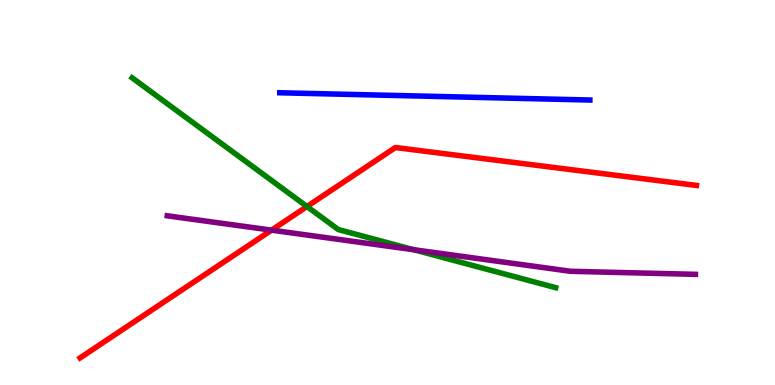[{'lines': ['blue', 'red'], 'intersections': []}, {'lines': ['green', 'red'], 'intersections': [{'x': 3.96, 'y': 4.64}]}, {'lines': ['purple', 'red'], 'intersections': [{'x': 3.5, 'y': 4.02}]}, {'lines': ['blue', 'green'], 'intersections': []}, {'lines': ['blue', 'purple'], 'intersections': []}, {'lines': ['green', 'purple'], 'intersections': [{'x': 5.34, 'y': 3.51}]}]